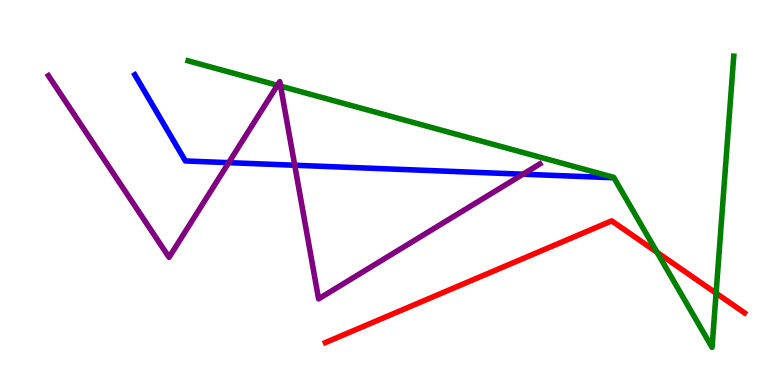[{'lines': ['blue', 'red'], 'intersections': []}, {'lines': ['green', 'red'], 'intersections': [{'x': 8.48, 'y': 3.45}, {'x': 9.24, 'y': 2.38}]}, {'lines': ['purple', 'red'], 'intersections': []}, {'lines': ['blue', 'green'], 'intersections': []}, {'lines': ['blue', 'purple'], 'intersections': [{'x': 2.95, 'y': 5.78}, {'x': 3.8, 'y': 5.71}, {'x': 6.75, 'y': 5.48}]}, {'lines': ['green', 'purple'], 'intersections': [{'x': 3.58, 'y': 7.78}, {'x': 3.62, 'y': 7.76}]}]